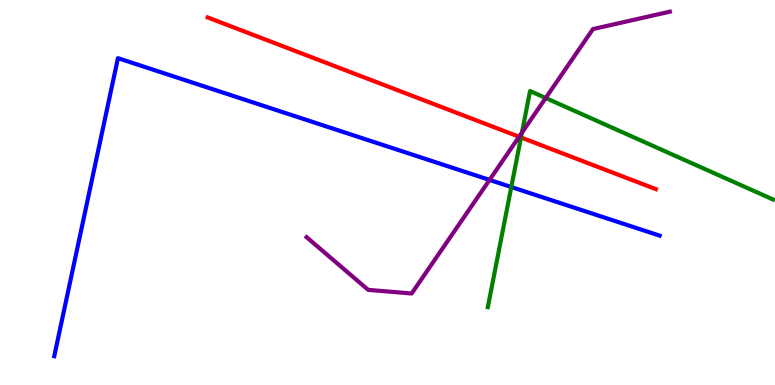[{'lines': ['blue', 'red'], 'intersections': []}, {'lines': ['green', 'red'], 'intersections': [{'x': 6.72, 'y': 6.43}]}, {'lines': ['purple', 'red'], 'intersections': [{'x': 6.7, 'y': 6.45}]}, {'lines': ['blue', 'green'], 'intersections': [{'x': 6.6, 'y': 5.14}]}, {'lines': ['blue', 'purple'], 'intersections': [{'x': 6.32, 'y': 5.33}]}, {'lines': ['green', 'purple'], 'intersections': [{'x': 6.73, 'y': 6.55}, {'x': 7.04, 'y': 7.45}]}]